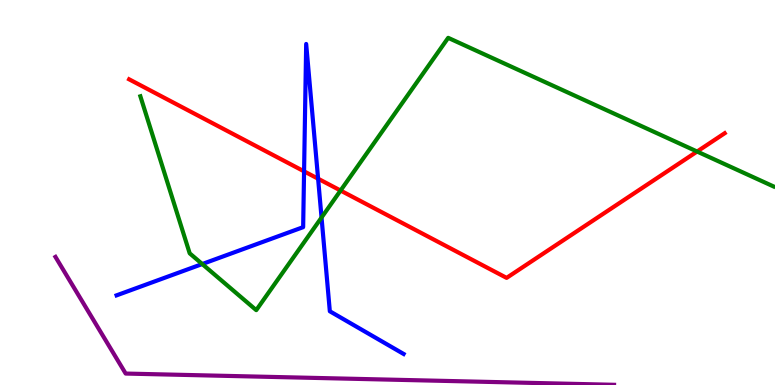[{'lines': ['blue', 'red'], 'intersections': [{'x': 3.92, 'y': 5.55}, {'x': 4.1, 'y': 5.36}]}, {'lines': ['green', 'red'], 'intersections': [{'x': 4.39, 'y': 5.05}, {'x': 8.99, 'y': 6.06}]}, {'lines': ['purple', 'red'], 'intersections': []}, {'lines': ['blue', 'green'], 'intersections': [{'x': 2.61, 'y': 3.14}, {'x': 4.15, 'y': 4.35}]}, {'lines': ['blue', 'purple'], 'intersections': []}, {'lines': ['green', 'purple'], 'intersections': []}]